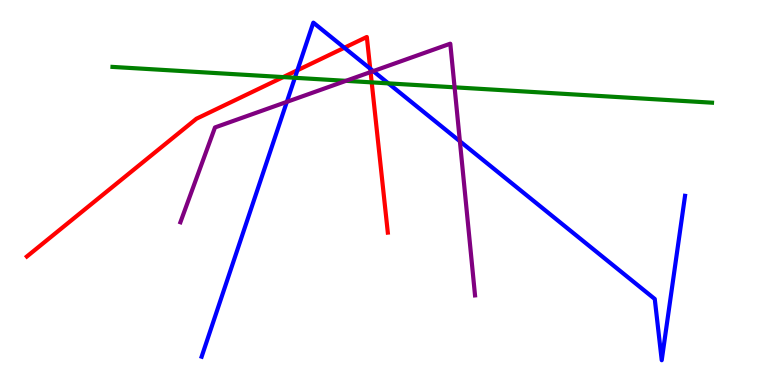[{'lines': ['blue', 'red'], 'intersections': [{'x': 3.84, 'y': 8.17}, {'x': 4.44, 'y': 8.76}, {'x': 4.78, 'y': 8.22}]}, {'lines': ['green', 'red'], 'intersections': [{'x': 3.65, 'y': 8.0}, {'x': 4.8, 'y': 7.86}]}, {'lines': ['purple', 'red'], 'intersections': [{'x': 4.78, 'y': 8.13}]}, {'lines': ['blue', 'green'], 'intersections': [{'x': 3.81, 'y': 7.98}, {'x': 5.01, 'y': 7.83}]}, {'lines': ['blue', 'purple'], 'intersections': [{'x': 3.7, 'y': 7.35}, {'x': 4.82, 'y': 8.15}, {'x': 5.93, 'y': 6.33}]}, {'lines': ['green', 'purple'], 'intersections': [{'x': 4.46, 'y': 7.9}, {'x': 5.87, 'y': 7.73}]}]